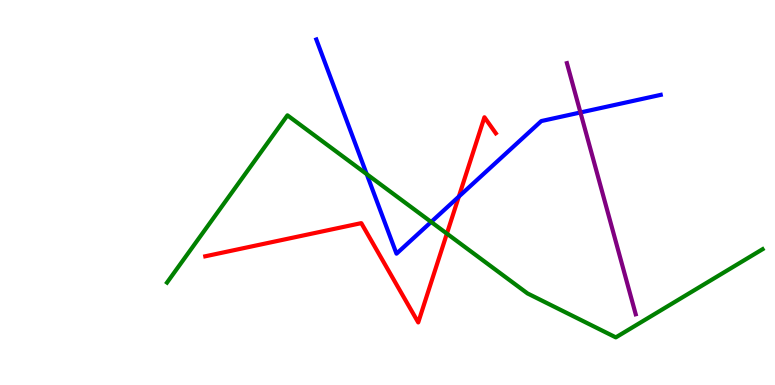[{'lines': ['blue', 'red'], 'intersections': [{'x': 5.92, 'y': 4.89}]}, {'lines': ['green', 'red'], 'intersections': [{'x': 5.77, 'y': 3.93}]}, {'lines': ['purple', 'red'], 'intersections': []}, {'lines': ['blue', 'green'], 'intersections': [{'x': 4.73, 'y': 5.48}, {'x': 5.56, 'y': 4.24}]}, {'lines': ['blue', 'purple'], 'intersections': [{'x': 7.49, 'y': 7.08}]}, {'lines': ['green', 'purple'], 'intersections': []}]